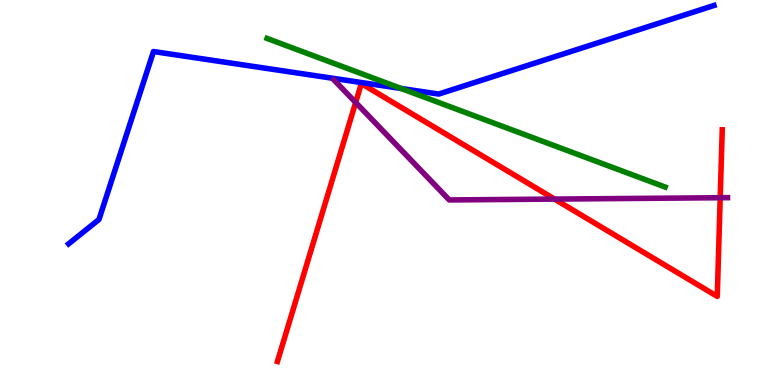[{'lines': ['blue', 'red'], 'intersections': []}, {'lines': ['green', 'red'], 'intersections': []}, {'lines': ['purple', 'red'], 'intersections': [{'x': 4.59, 'y': 7.34}, {'x': 7.16, 'y': 4.83}, {'x': 9.29, 'y': 4.86}]}, {'lines': ['blue', 'green'], 'intersections': [{'x': 5.18, 'y': 7.7}]}, {'lines': ['blue', 'purple'], 'intersections': []}, {'lines': ['green', 'purple'], 'intersections': []}]